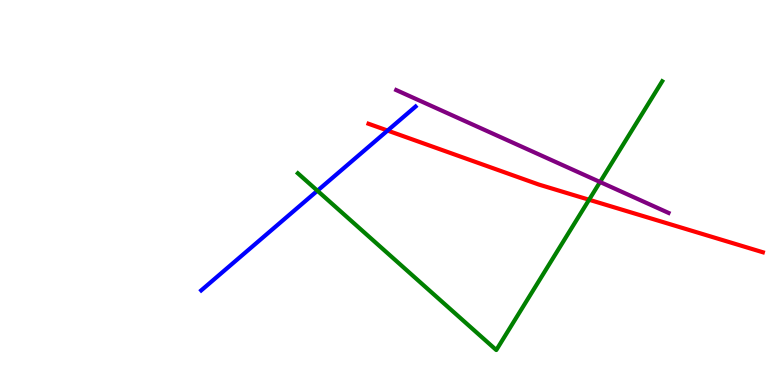[{'lines': ['blue', 'red'], 'intersections': [{'x': 5.0, 'y': 6.61}]}, {'lines': ['green', 'red'], 'intersections': [{'x': 7.6, 'y': 4.81}]}, {'lines': ['purple', 'red'], 'intersections': []}, {'lines': ['blue', 'green'], 'intersections': [{'x': 4.1, 'y': 5.05}]}, {'lines': ['blue', 'purple'], 'intersections': []}, {'lines': ['green', 'purple'], 'intersections': [{'x': 7.74, 'y': 5.27}]}]